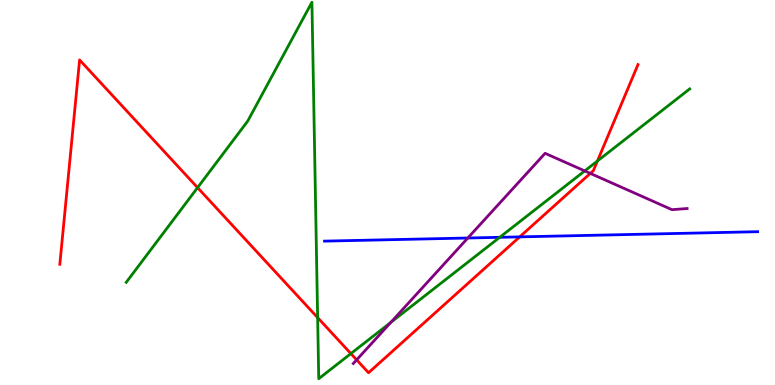[{'lines': ['blue', 'red'], 'intersections': [{'x': 6.71, 'y': 3.85}]}, {'lines': ['green', 'red'], 'intersections': [{'x': 2.55, 'y': 5.13}, {'x': 4.1, 'y': 1.75}, {'x': 4.53, 'y': 0.816}, {'x': 7.71, 'y': 5.82}]}, {'lines': ['purple', 'red'], 'intersections': [{'x': 4.6, 'y': 0.653}, {'x': 7.62, 'y': 5.5}]}, {'lines': ['blue', 'green'], 'intersections': [{'x': 6.45, 'y': 3.84}]}, {'lines': ['blue', 'purple'], 'intersections': [{'x': 6.04, 'y': 3.82}]}, {'lines': ['green', 'purple'], 'intersections': [{'x': 5.04, 'y': 1.63}, {'x': 7.54, 'y': 5.56}]}]